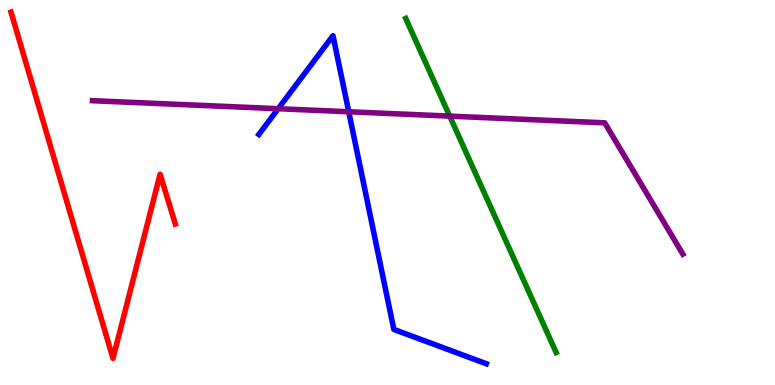[{'lines': ['blue', 'red'], 'intersections': []}, {'lines': ['green', 'red'], 'intersections': []}, {'lines': ['purple', 'red'], 'intersections': []}, {'lines': ['blue', 'green'], 'intersections': []}, {'lines': ['blue', 'purple'], 'intersections': [{'x': 3.59, 'y': 7.18}, {'x': 4.5, 'y': 7.1}]}, {'lines': ['green', 'purple'], 'intersections': [{'x': 5.8, 'y': 6.98}]}]